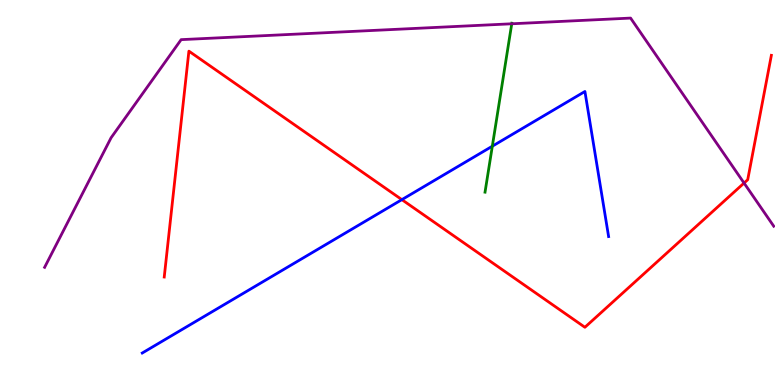[{'lines': ['blue', 'red'], 'intersections': [{'x': 5.19, 'y': 4.81}]}, {'lines': ['green', 'red'], 'intersections': []}, {'lines': ['purple', 'red'], 'intersections': [{'x': 9.6, 'y': 5.25}]}, {'lines': ['blue', 'green'], 'intersections': [{'x': 6.35, 'y': 6.2}]}, {'lines': ['blue', 'purple'], 'intersections': []}, {'lines': ['green', 'purple'], 'intersections': [{'x': 6.6, 'y': 9.38}]}]